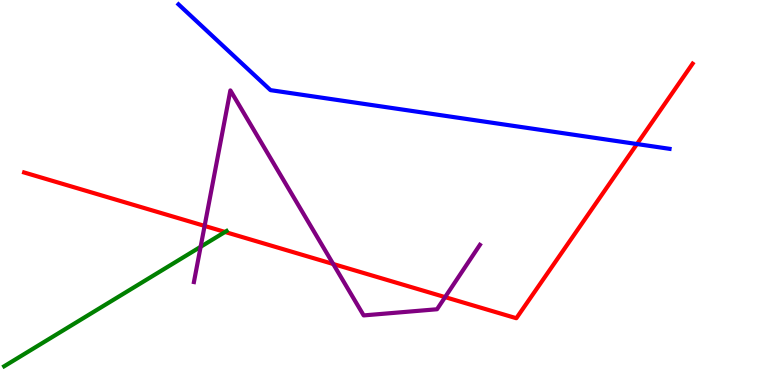[{'lines': ['blue', 'red'], 'intersections': [{'x': 8.22, 'y': 6.26}]}, {'lines': ['green', 'red'], 'intersections': [{'x': 2.9, 'y': 3.98}]}, {'lines': ['purple', 'red'], 'intersections': [{'x': 2.64, 'y': 4.13}, {'x': 4.3, 'y': 3.14}, {'x': 5.74, 'y': 2.28}]}, {'lines': ['blue', 'green'], 'intersections': []}, {'lines': ['blue', 'purple'], 'intersections': []}, {'lines': ['green', 'purple'], 'intersections': [{'x': 2.59, 'y': 3.59}]}]